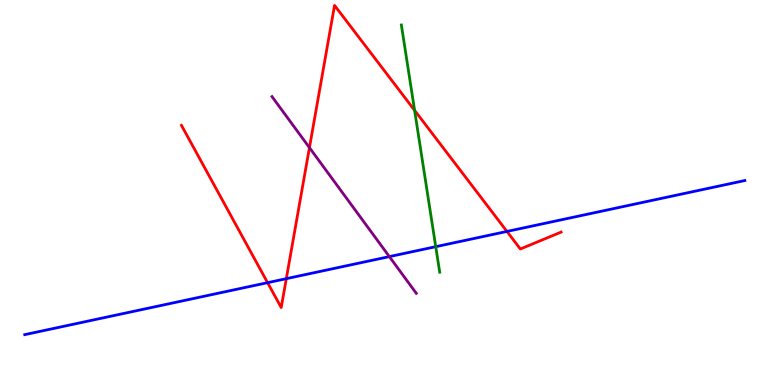[{'lines': ['blue', 'red'], 'intersections': [{'x': 3.45, 'y': 2.66}, {'x': 3.69, 'y': 2.76}, {'x': 6.54, 'y': 3.99}]}, {'lines': ['green', 'red'], 'intersections': [{'x': 5.35, 'y': 7.13}]}, {'lines': ['purple', 'red'], 'intersections': [{'x': 3.99, 'y': 6.16}]}, {'lines': ['blue', 'green'], 'intersections': [{'x': 5.62, 'y': 3.59}]}, {'lines': ['blue', 'purple'], 'intersections': [{'x': 5.02, 'y': 3.33}]}, {'lines': ['green', 'purple'], 'intersections': []}]